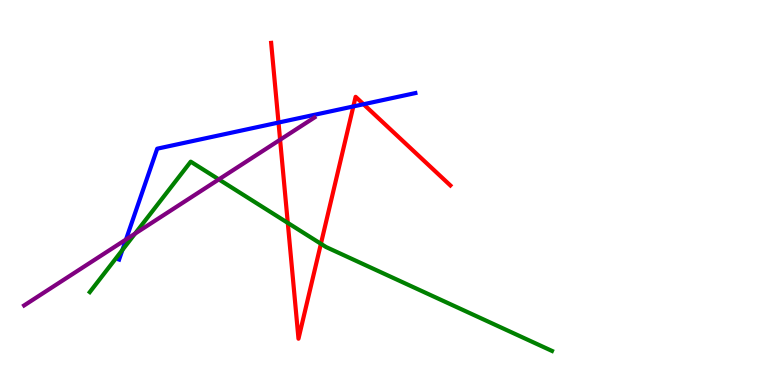[{'lines': ['blue', 'red'], 'intersections': [{'x': 3.59, 'y': 6.82}, {'x': 4.56, 'y': 7.24}, {'x': 4.69, 'y': 7.29}]}, {'lines': ['green', 'red'], 'intersections': [{'x': 3.71, 'y': 4.21}, {'x': 4.14, 'y': 3.67}]}, {'lines': ['purple', 'red'], 'intersections': [{'x': 3.61, 'y': 6.37}]}, {'lines': ['blue', 'green'], 'intersections': [{'x': 1.58, 'y': 3.51}]}, {'lines': ['blue', 'purple'], 'intersections': [{'x': 1.63, 'y': 3.78}]}, {'lines': ['green', 'purple'], 'intersections': [{'x': 1.74, 'y': 3.93}, {'x': 2.82, 'y': 5.34}]}]